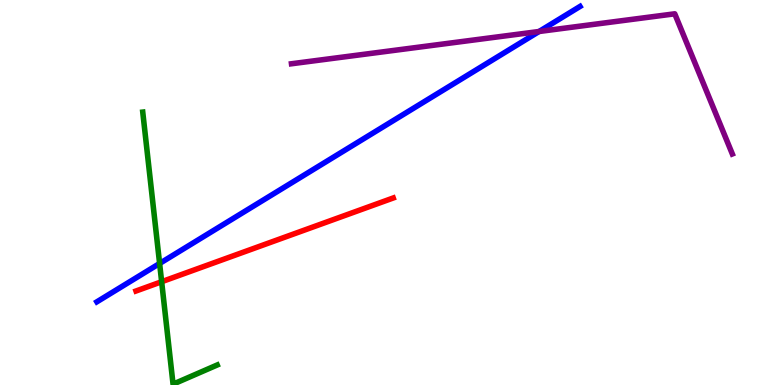[{'lines': ['blue', 'red'], 'intersections': []}, {'lines': ['green', 'red'], 'intersections': [{'x': 2.09, 'y': 2.68}]}, {'lines': ['purple', 'red'], 'intersections': []}, {'lines': ['blue', 'green'], 'intersections': [{'x': 2.06, 'y': 3.16}]}, {'lines': ['blue', 'purple'], 'intersections': [{'x': 6.96, 'y': 9.18}]}, {'lines': ['green', 'purple'], 'intersections': []}]